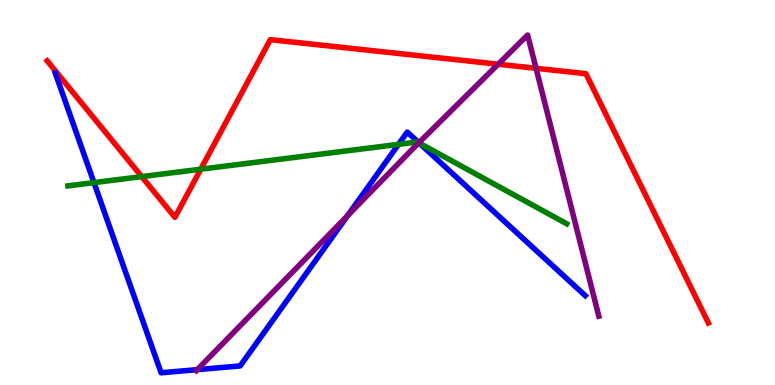[{'lines': ['blue', 'red'], 'intersections': []}, {'lines': ['green', 'red'], 'intersections': [{'x': 1.83, 'y': 5.41}, {'x': 2.59, 'y': 5.61}]}, {'lines': ['purple', 'red'], 'intersections': [{'x': 6.43, 'y': 8.33}, {'x': 6.92, 'y': 8.23}]}, {'lines': ['blue', 'green'], 'intersections': [{'x': 1.21, 'y': 5.26}, {'x': 5.14, 'y': 6.25}, {'x': 5.41, 'y': 6.28}]}, {'lines': ['blue', 'purple'], 'intersections': [{'x': 2.55, 'y': 0.399}, {'x': 4.48, 'y': 4.4}, {'x': 5.41, 'y': 6.29}]}, {'lines': ['green', 'purple'], 'intersections': [{'x': 5.4, 'y': 6.29}]}]